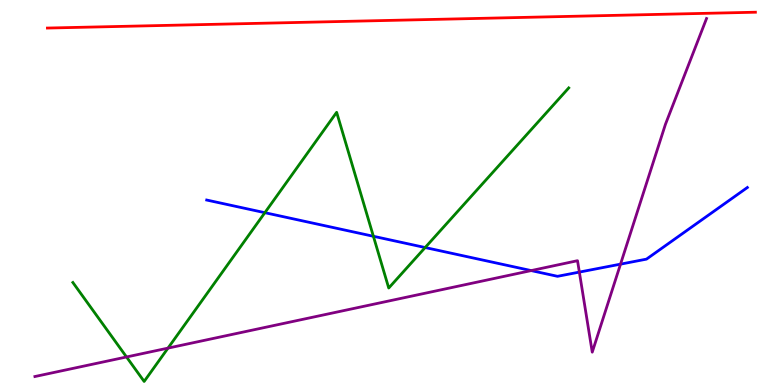[{'lines': ['blue', 'red'], 'intersections': []}, {'lines': ['green', 'red'], 'intersections': []}, {'lines': ['purple', 'red'], 'intersections': []}, {'lines': ['blue', 'green'], 'intersections': [{'x': 3.42, 'y': 4.48}, {'x': 4.82, 'y': 3.86}, {'x': 5.49, 'y': 3.57}]}, {'lines': ['blue', 'purple'], 'intersections': [{'x': 6.85, 'y': 2.97}, {'x': 7.48, 'y': 2.93}, {'x': 8.01, 'y': 3.14}]}, {'lines': ['green', 'purple'], 'intersections': [{'x': 1.63, 'y': 0.728}, {'x': 2.17, 'y': 0.958}]}]